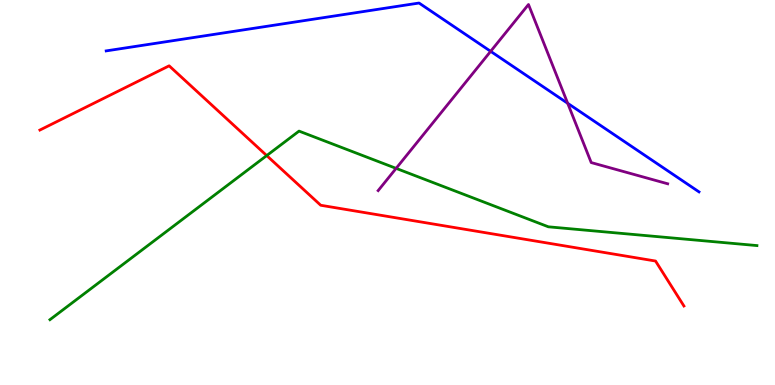[{'lines': ['blue', 'red'], 'intersections': []}, {'lines': ['green', 'red'], 'intersections': [{'x': 3.44, 'y': 5.96}]}, {'lines': ['purple', 'red'], 'intersections': []}, {'lines': ['blue', 'green'], 'intersections': []}, {'lines': ['blue', 'purple'], 'intersections': [{'x': 6.33, 'y': 8.67}, {'x': 7.33, 'y': 7.32}]}, {'lines': ['green', 'purple'], 'intersections': [{'x': 5.11, 'y': 5.63}]}]